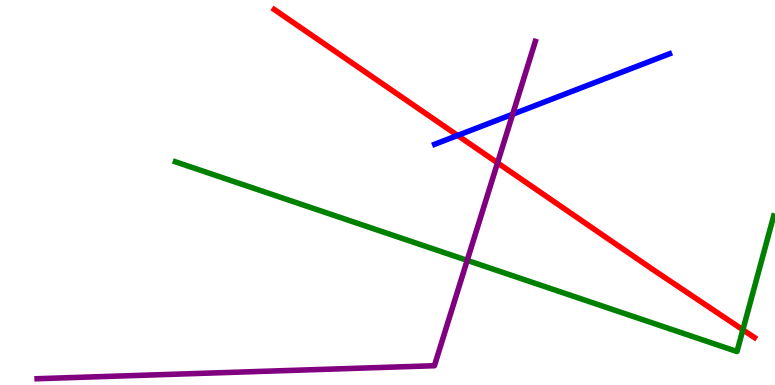[{'lines': ['blue', 'red'], 'intersections': [{'x': 5.9, 'y': 6.48}]}, {'lines': ['green', 'red'], 'intersections': [{'x': 9.59, 'y': 1.43}]}, {'lines': ['purple', 'red'], 'intersections': [{'x': 6.42, 'y': 5.77}]}, {'lines': ['blue', 'green'], 'intersections': []}, {'lines': ['blue', 'purple'], 'intersections': [{'x': 6.62, 'y': 7.03}]}, {'lines': ['green', 'purple'], 'intersections': [{'x': 6.03, 'y': 3.24}]}]